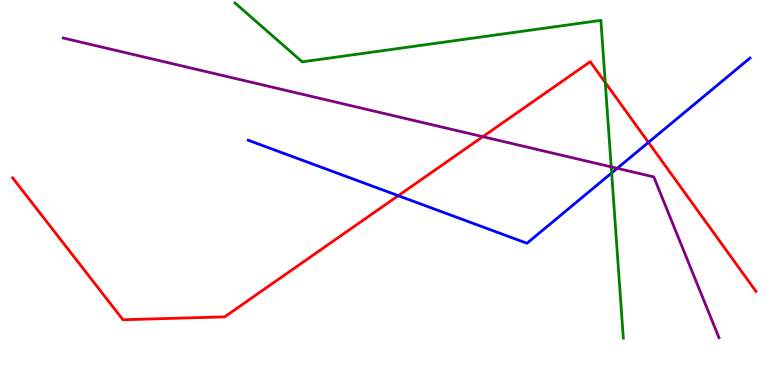[{'lines': ['blue', 'red'], 'intersections': [{'x': 5.14, 'y': 4.92}, {'x': 8.37, 'y': 6.3}]}, {'lines': ['green', 'red'], 'intersections': [{'x': 7.81, 'y': 7.86}]}, {'lines': ['purple', 'red'], 'intersections': [{'x': 6.23, 'y': 6.45}]}, {'lines': ['blue', 'green'], 'intersections': [{'x': 7.89, 'y': 5.51}]}, {'lines': ['blue', 'purple'], 'intersections': [{'x': 7.96, 'y': 5.63}]}, {'lines': ['green', 'purple'], 'intersections': [{'x': 7.89, 'y': 5.67}]}]